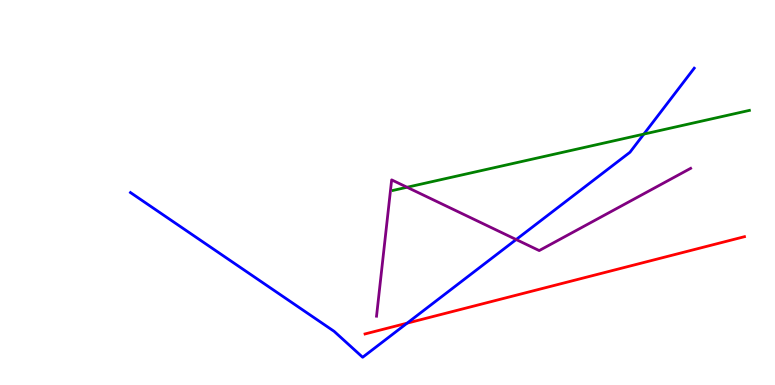[{'lines': ['blue', 'red'], 'intersections': [{'x': 5.25, 'y': 1.61}]}, {'lines': ['green', 'red'], 'intersections': []}, {'lines': ['purple', 'red'], 'intersections': []}, {'lines': ['blue', 'green'], 'intersections': [{'x': 8.31, 'y': 6.52}]}, {'lines': ['blue', 'purple'], 'intersections': [{'x': 6.66, 'y': 3.78}]}, {'lines': ['green', 'purple'], 'intersections': [{'x': 5.25, 'y': 5.14}]}]